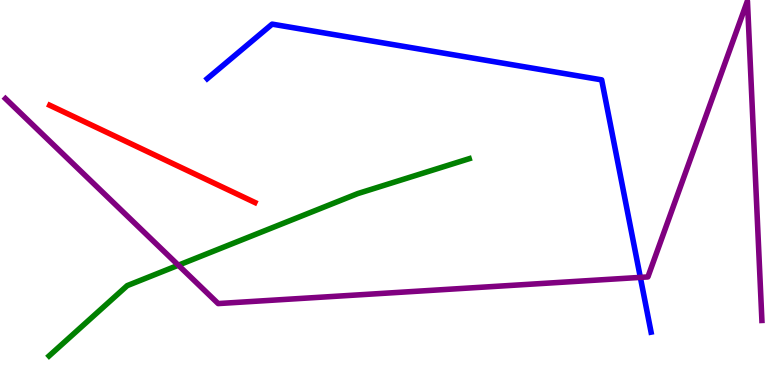[{'lines': ['blue', 'red'], 'intersections': []}, {'lines': ['green', 'red'], 'intersections': []}, {'lines': ['purple', 'red'], 'intersections': []}, {'lines': ['blue', 'green'], 'intersections': []}, {'lines': ['blue', 'purple'], 'intersections': [{'x': 8.26, 'y': 2.8}]}, {'lines': ['green', 'purple'], 'intersections': [{'x': 2.3, 'y': 3.11}]}]